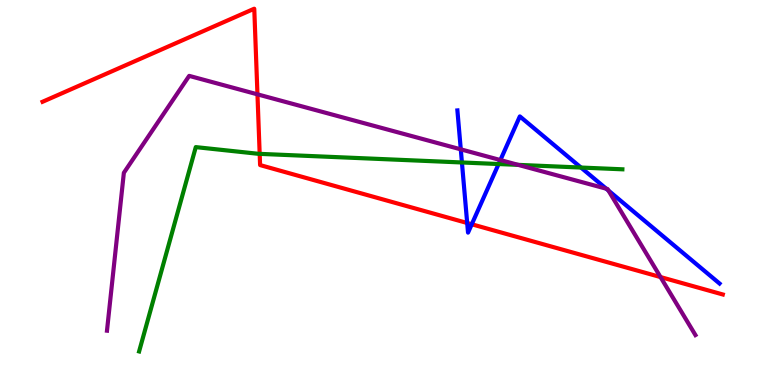[{'lines': ['blue', 'red'], 'intersections': [{'x': 6.03, 'y': 4.21}, {'x': 6.09, 'y': 4.17}]}, {'lines': ['green', 'red'], 'intersections': [{'x': 3.35, 'y': 6.0}]}, {'lines': ['purple', 'red'], 'intersections': [{'x': 3.32, 'y': 7.55}, {'x': 8.52, 'y': 2.8}]}, {'lines': ['blue', 'green'], 'intersections': [{'x': 5.96, 'y': 5.78}, {'x': 6.43, 'y': 5.74}, {'x': 7.5, 'y': 5.65}]}, {'lines': ['blue', 'purple'], 'intersections': [{'x': 5.95, 'y': 6.12}, {'x': 6.46, 'y': 5.84}, {'x': 7.82, 'y': 5.1}, {'x': 7.85, 'y': 5.05}]}, {'lines': ['green', 'purple'], 'intersections': [{'x': 6.69, 'y': 5.72}]}]